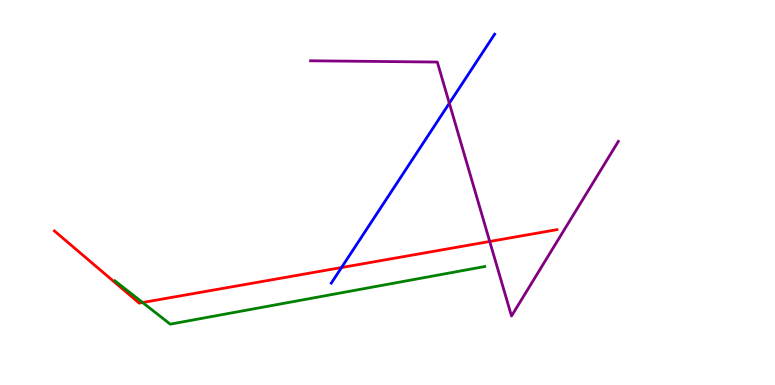[{'lines': ['blue', 'red'], 'intersections': [{'x': 4.41, 'y': 3.05}]}, {'lines': ['green', 'red'], 'intersections': [{'x': 1.84, 'y': 2.14}]}, {'lines': ['purple', 'red'], 'intersections': [{'x': 6.32, 'y': 3.73}]}, {'lines': ['blue', 'green'], 'intersections': []}, {'lines': ['blue', 'purple'], 'intersections': [{'x': 5.8, 'y': 7.32}]}, {'lines': ['green', 'purple'], 'intersections': []}]